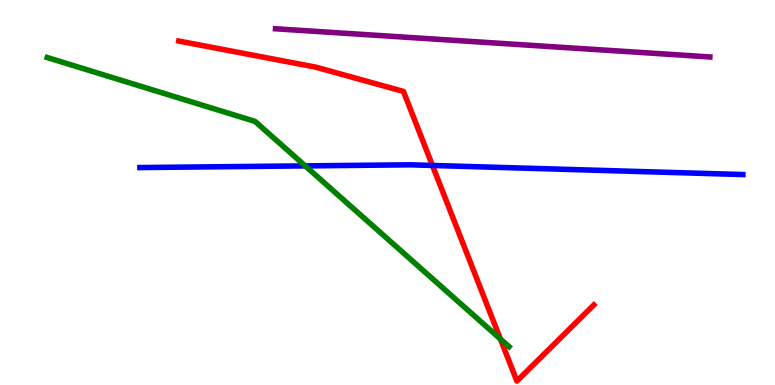[{'lines': ['blue', 'red'], 'intersections': [{'x': 5.58, 'y': 5.7}]}, {'lines': ['green', 'red'], 'intersections': [{'x': 6.46, 'y': 1.2}]}, {'lines': ['purple', 'red'], 'intersections': []}, {'lines': ['blue', 'green'], 'intersections': [{'x': 3.94, 'y': 5.69}]}, {'lines': ['blue', 'purple'], 'intersections': []}, {'lines': ['green', 'purple'], 'intersections': []}]